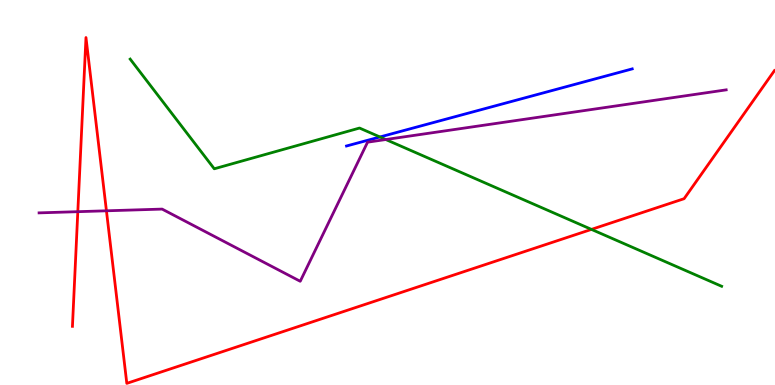[{'lines': ['blue', 'red'], 'intersections': []}, {'lines': ['green', 'red'], 'intersections': [{'x': 7.63, 'y': 4.04}]}, {'lines': ['purple', 'red'], 'intersections': [{'x': 1.0, 'y': 4.5}, {'x': 1.37, 'y': 4.52}]}, {'lines': ['blue', 'green'], 'intersections': [{'x': 4.9, 'y': 6.44}]}, {'lines': ['blue', 'purple'], 'intersections': []}, {'lines': ['green', 'purple'], 'intersections': [{'x': 4.98, 'y': 6.38}]}]